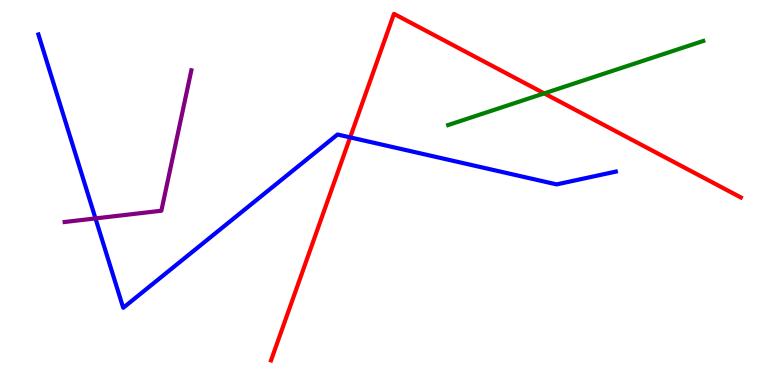[{'lines': ['blue', 'red'], 'intersections': [{'x': 4.52, 'y': 6.43}]}, {'lines': ['green', 'red'], 'intersections': [{'x': 7.02, 'y': 7.57}]}, {'lines': ['purple', 'red'], 'intersections': []}, {'lines': ['blue', 'green'], 'intersections': []}, {'lines': ['blue', 'purple'], 'intersections': [{'x': 1.23, 'y': 4.33}]}, {'lines': ['green', 'purple'], 'intersections': []}]